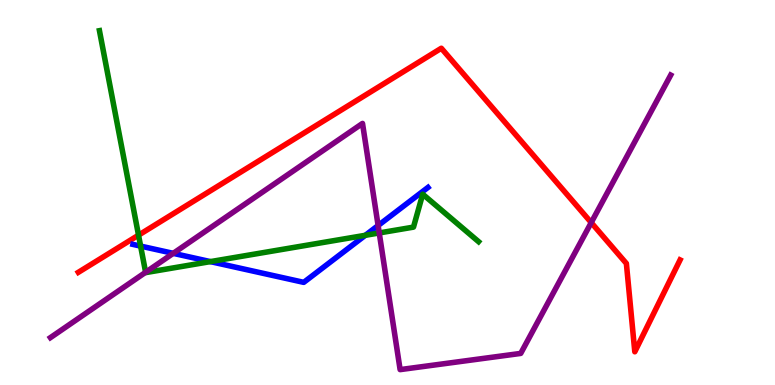[{'lines': ['blue', 'red'], 'intersections': []}, {'lines': ['green', 'red'], 'intersections': [{'x': 1.79, 'y': 3.89}]}, {'lines': ['purple', 'red'], 'intersections': [{'x': 7.63, 'y': 4.22}]}, {'lines': ['blue', 'green'], 'intersections': [{'x': 1.81, 'y': 3.61}, {'x': 2.71, 'y': 3.2}, {'x': 4.71, 'y': 3.89}]}, {'lines': ['blue', 'purple'], 'intersections': [{'x': 2.24, 'y': 3.42}, {'x': 4.88, 'y': 4.14}]}, {'lines': ['green', 'purple'], 'intersections': [{'x': 1.88, 'y': 2.93}, {'x': 4.89, 'y': 3.95}]}]